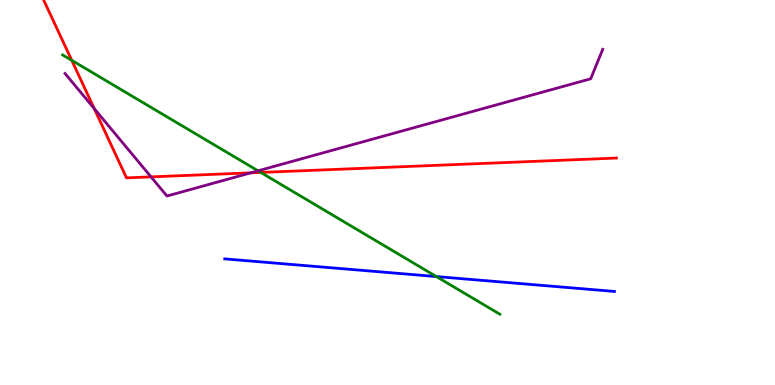[{'lines': ['blue', 'red'], 'intersections': []}, {'lines': ['green', 'red'], 'intersections': [{'x': 0.926, 'y': 8.43}, {'x': 3.36, 'y': 5.52}]}, {'lines': ['purple', 'red'], 'intersections': [{'x': 1.22, 'y': 7.18}, {'x': 1.95, 'y': 5.41}, {'x': 3.24, 'y': 5.51}]}, {'lines': ['blue', 'green'], 'intersections': [{'x': 5.63, 'y': 2.82}]}, {'lines': ['blue', 'purple'], 'intersections': []}, {'lines': ['green', 'purple'], 'intersections': [{'x': 3.33, 'y': 5.56}]}]